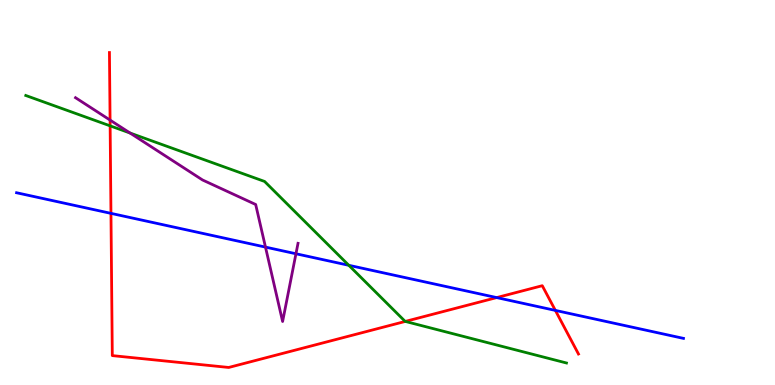[{'lines': ['blue', 'red'], 'intersections': [{'x': 1.43, 'y': 4.46}, {'x': 6.41, 'y': 2.27}, {'x': 7.17, 'y': 1.94}]}, {'lines': ['green', 'red'], 'intersections': [{'x': 1.42, 'y': 6.73}, {'x': 5.23, 'y': 1.65}]}, {'lines': ['purple', 'red'], 'intersections': [{'x': 1.42, 'y': 6.88}]}, {'lines': ['blue', 'green'], 'intersections': [{'x': 4.5, 'y': 3.11}]}, {'lines': ['blue', 'purple'], 'intersections': [{'x': 3.43, 'y': 3.58}, {'x': 3.82, 'y': 3.41}]}, {'lines': ['green', 'purple'], 'intersections': [{'x': 1.68, 'y': 6.54}]}]